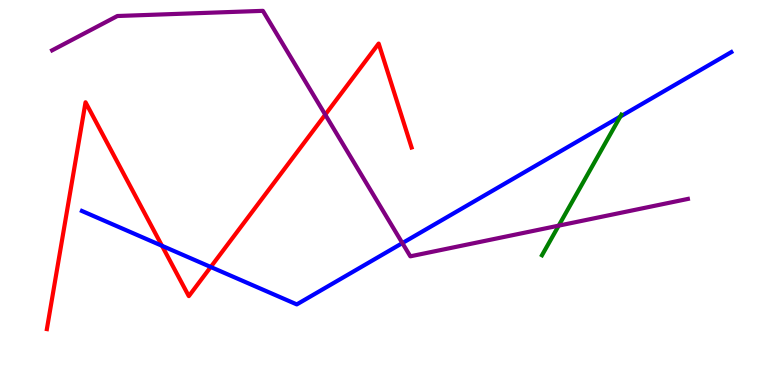[{'lines': ['blue', 'red'], 'intersections': [{'x': 2.09, 'y': 3.62}, {'x': 2.72, 'y': 3.07}]}, {'lines': ['green', 'red'], 'intersections': []}, {'lines': ['purple', 'red'], 'intersections': [{'x': 4.2, 'y': 7.02}]}, {'lines': ['blue', 'green'], 'intersections': [{'x': 8.0, 'y': 6.97}]}, {'lines': ['blue', 'purple'], 'intersections': [{'x': 5.19, 'y': 3.69}]}, {'lines': ['green', 'purple'], 'intersections': [{'x': 7.21, 'y': 4.14}]}]